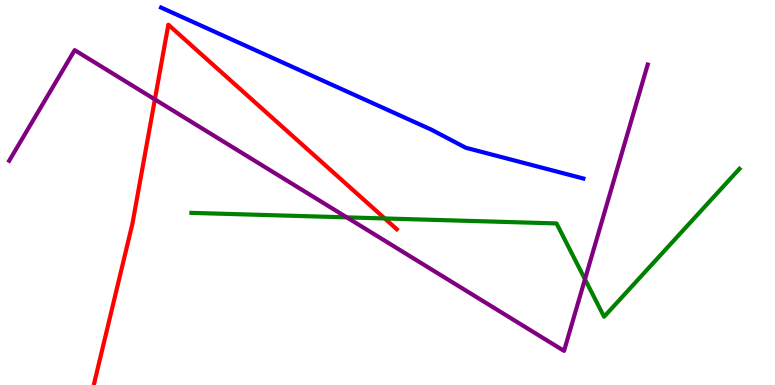[{'lines': ['blue', 'red'], 'intersections': []}, {'lines': ['green', 'red'], 'intersections': [{'x': 4.96, 'y': 4.33}]}, {'lines': ['purple', 'red'], 'intersections': [{'x': 2.0, 'y': 7.42}]}, {'lines': ['blue', 'green'], 'intersections': []}, {'lines': ['blue', 'purple'], 'intersections': []}, {'lines': ['green', 'purple'], 'intersections': [{'x': 4.47, 'y': 4.35}, {'x': 7.55, 'y': 2.75}]}]